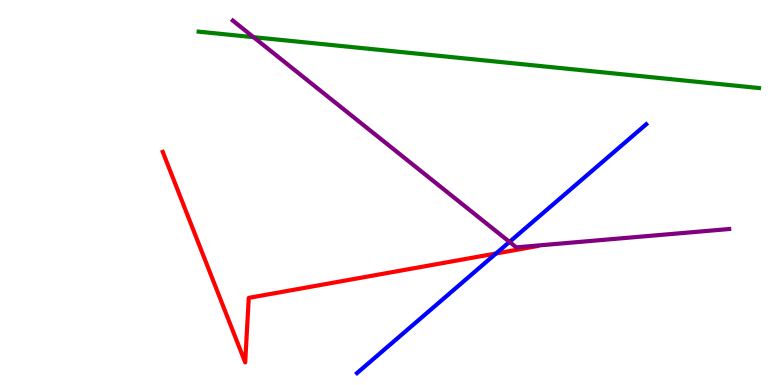[{'lines': ['blue', 'red'], 'intersections': [{'x': 6.4, 'y': 3.42}]}, {'lines': ['green', 'red'], 'intersections': []}, {'lines': ['purple', 'red'], 'intersections': []}, {'lines': ['blue', 'green'], 'intersections': []}, {'lines': ['blue', 'purple'], 'intersections': [{'x': 6.57, 'y': 3.72}]}, {'lines': ['green', 'purple'], 'intersections': [{'x': 3.27, 'y': 9.03}]}]